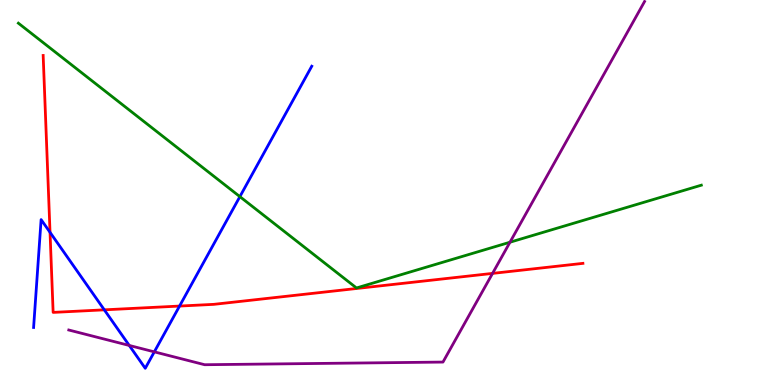[{'lines': ['blue', 'red'], 'intersections': [{'x': 0.646, 'y': 3.97}, {'x': 1.35, 'y': 1.95}, {'x': 2.32, 'y': 2.05}]}, {'lines': ['green', 'red'], 'intersections': []}, {'lines': ['purple', 'red'], 'intersections': [{'x': 6.36, 'y': 2.9}]}, {'lines': ['blue', 'green'], 'intersections': [{'x': 3.1, 'y': 4.89}]}, {'lines': ['blue', 'purple'], 'intersections': [{'x': 1.67, 'y': 1.03}, {'x': 1.99, 'y': 0.861}]}, {'lines': ['green', 'purple'], 'intersections': [{'x': 6.58, 'y': 3.71}]}]